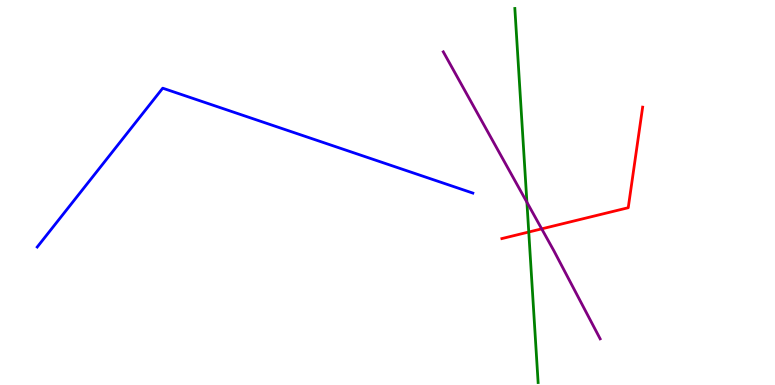[{'lines': ['blue', 'red'], 'intersections': []}, {'lines': ['green', 'red'], 'intersections': [{'x': 6.82, 'y': 3.97}]}, {'lines': ['purple', 'red'], 'intersections': [{'x': 6.99, 'y': 4.06}]}, {'lines': ['blue', 'green'], 'intersections': []}, {'lines': ['blue', 'purple'], 'intersections': []}, {'lines': ['green', 'purple'], 'intersections': [{'x': 6.8, 'y': 4.75}]}]